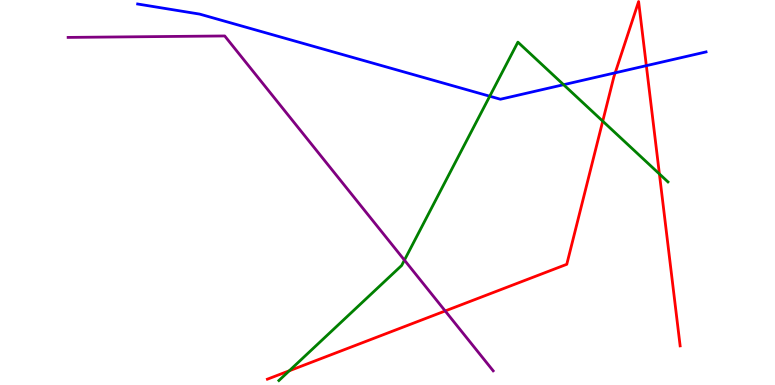[{'lines': ['blue', 'red'], 'intersections': [{'x': 7.94, 'y': 8.11}, {'x': 8.34, 'y': 8.29}]}, {'lines': ['green', 'red'], 'intersections': [{'x': 3.73, 'y': 0.369}, {'x': 7.78, 'y': 6.85}, {'x': 8.51, 'y': 5.48}]}, {'lines': ['purple', 'red'], 'intersections': [{'x': 5.74, 'y': 1.92}]}, {'lines': ['blue', 'green'], 'intersections': [{'x': 6.32, 'y': 7.5}, {'x': 7.27, 'y': 7.8}]}, {'lines': ['blue', 'purple'], 'intersections': []}, {'lines': ['green', 'purple'], 'intersections': [{'x': 5.22, 'y': 3.24}]}]